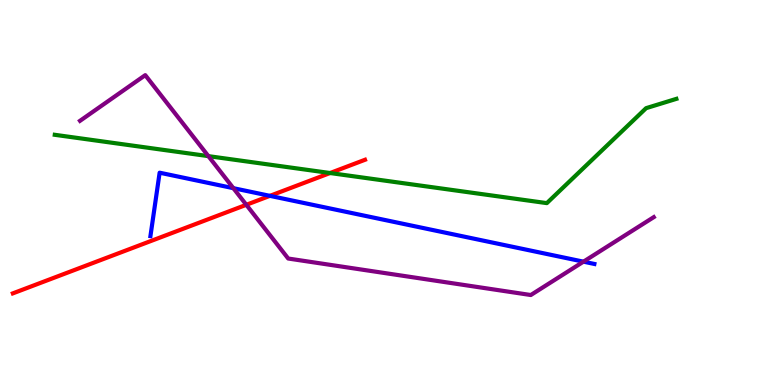[{'lines': ['blue', 'red'], 'intersections': [{'x': 3.48, 'y': 4.91}]}, {'lines': ['green', 'red'], 'intersections': [{'x': 4.26, 'y': 5.51}]}, {'lines': ['purple', 'red'], 'intersections': [{'x': 3.18, 'y': 4.68}]}, {'lines': ['blue', 'green'], 'intersections': []}, {'lines': ['blue', 'purple'], 'intersections': [{'x': 3.01, 'y': 5.11}, {'x': 7.53, 'y': 3.2}]}, {'lines': ['green', 'purple'], 'intersections': [{'x': 2.69, 'y': 5.94}]}]